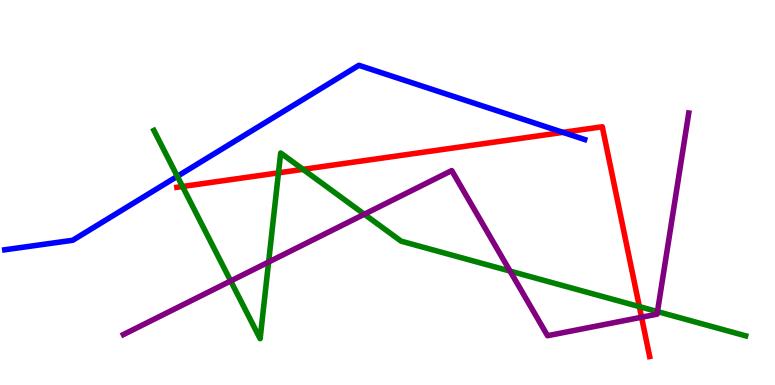[{'lines': ['blue', 'red'], 'intersections': [{'x': 7.26, 'y': 6.56}]}, {'lines': ['green', 'red'], 'intersections': [{'x': 2.36, 'y': 5.16}, {'x': 3.59, 'y': 5.51}, {'x': 3.91, 'y': 5.6}, {'x': 8.25, 'y': 2.04}]}, {'lines': ['purple', 'red'], 'intersections': [{'x': 8.28, 'y': 1.76}]}, {'lines': ['blue', 'green'], 'intersections': [{'x': 2.29, 'y': 5.42}]}, {'lines': ['blue', 'purple'], 'intersections': []}, {'lines': ['green', 'purple'], 'intersections': [{'x': 2.98, 'y': 2.7}, {'x': 3.47, 'y': 3.19}, {'x': 4.7, 'y': 4.44}, {'x': 6.58, 'y': 2.96}, {'x': 8.48, 'y': 1.91}]}]